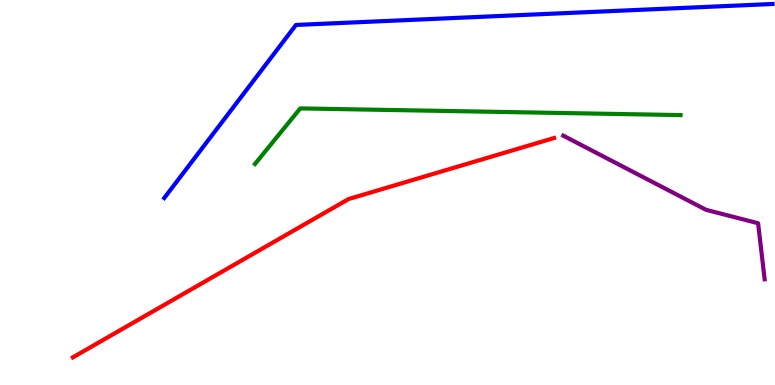[{'lines': ['blue', 'red'], 'intersections': []}, {'lines': ['green', 'red'], 'intersections': []}, {'lines': ['purple', 'red'], 'intersections': []}, {'lines': ['blue', 'green'], 'intersections': []}, {'lines': ['blue', 'purple'], 'intersections': []}, {'lines': ['green', 'purple'], 'intersections': []}]